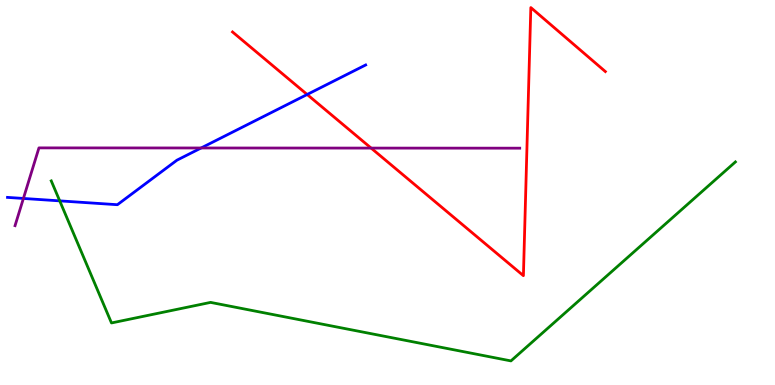[{'lines': ['blue', 'red'], 'intersections': [{'x': 3.96, 'y': 7.55}]}, {'lines': ['green', 'red'], 'intersections': []}, {'lines': ['purple', 'red'], 'intersections': [{'x': 4.79, 'y': 6.15}]}, {'lines': ['blue', 'green'], 'intersections': [{'x': 0.771, 'y': 4.78}]}, {'lines': ['blue', 'purple'], 'intersections': [{'x': 0.302, 'y': 4.85}, {'x': 2.6, 'y': 6.16}]}, {'lines': ['green', 'purple'], 'intersections': []}]